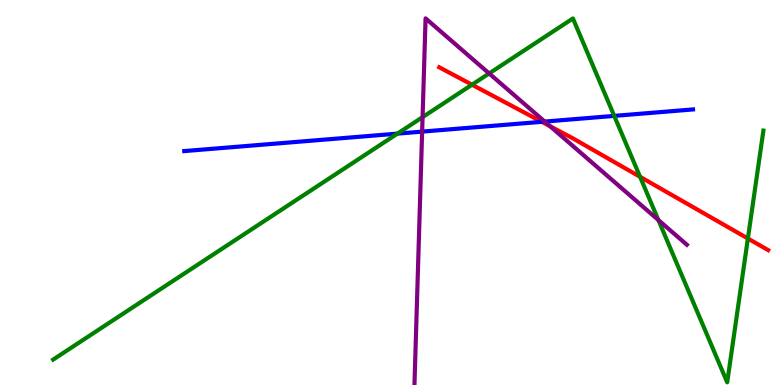[{'lines': ['blue', 'red'], 'intersections': [{'x': 6.99, 'y': 6.84}]}, {'lines': ['green', 'red'], 'intersections': [{'x': 6.09, 'y': 7.8}, {'x': 8.26, 'y': 5.41}, {'x': 9.65, 'y': 3.81}]}, {'lines': ['purple', 'red'], 'intersections': [{'x': 7.1, 'y': 6.72}]}, {'lines': ['blue', 'green'], 'intersections': [{'x': 5.13, 'y': 6.53}, {'x': 7.93, 'y': 6.99}]}, {'lines': ['blue', 'purple'], 'intersections': [{'x': 5.45, 'y': 6.58}, {'x': 7.03, 'y': 6.84}]}, {'lines': ['green', 'purple'], 'intersections': [{'x': 5.45, 'y': 6.96}, {'x': 6.31, 'y': 8.09}, {'x': 8.5, 'y': 4.28}]}]